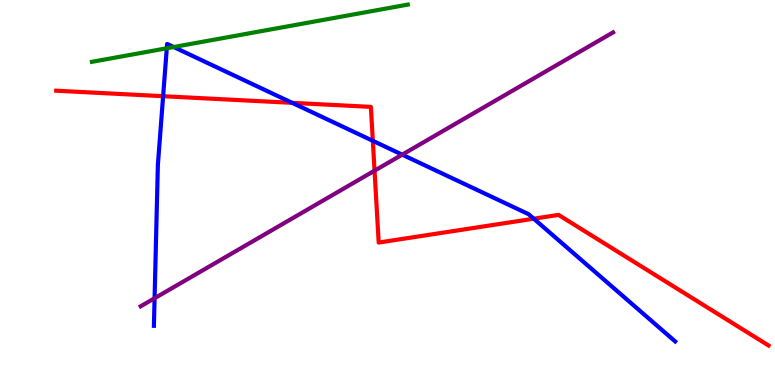[{'lines': ['blue', 'red'], 'intersections': [{'x': 2.1, 'y': 7.5}, {'x': 3.77, 'y': 7.33}, {'x': 4.81, 'y': 6.34}, {'x': 6.89, 'y': 4.32}]}, {'lines': ['green', 'red'], 'intersections': []}, {'lines': ['purple', 'red'], 'intersections': [{'x': 4.83, 'y': 5.57}]}, {'lines': ['blue', 'green'], 'intersections': [{'x': 2.15, 'y': 8.75}, {'x': 2.24, 'y': 8.78}]}, {'lines': ['blue', 'purple'], 'intersections': [{'x': 1.99, 'y': 2.25}, {'x': 5.19, 'y': 5.98}]}, {'lines': ['green', 'purple'], 'intersections': []}]